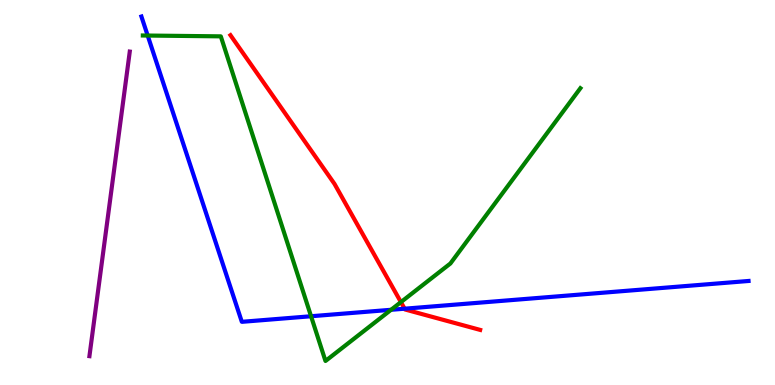[{'lines': ['blue', 'red'], 'intersections': [{'x': 5.22, 'y': 1.98}]}, {'lines': ['green', 'red'], 'intersections': [{'x': 5.17, 'y': 2.15}]}, {'lines': ['purple', 'red'], 'intersections': []}, {'lines': ['blue', 'green'], 'intersections': [{'x': 1.91, 'y': 9.08}, {'x': 4.01, 'y': 1.79}, {'x': 5.05, 'y': 1.95}]}, {'lines': ['blue', 'purple'], 'intersections': []}, {'lines': ['green', 'purple'], 'intersections': []}]